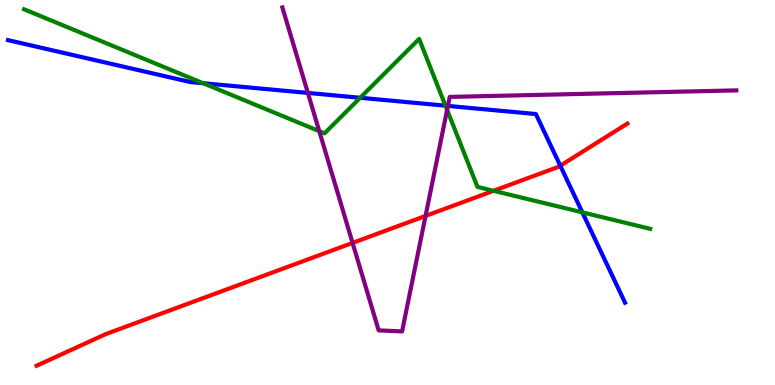[{'lines': ['blue', 'red'], 'intersections': [{'x': 7.23, 'y': 5.7}]}, {'lines': ['green', 'red'], 'intersections': [{'x': 6.37, 'y': 5.04}]}, {'lines': ['purple', 'red'], 'intersections': [{'x': 4.55, 'y': 3.69}, {'x': 5.49, 'y': 4.39}]}, {'lines': ['blue', 'green'], 'intersections': [{'x': 2.62, 'y': 7.84}, {'x': 4.65, 'y': 7.46}, {'x': 5.75, 'y': 7.26}, {'x': 7.51, 'y': 4.48}]}, {'lines': ['blue', 'purple'], 'intersections': [{'x': 3.97, 'y': 7.59}, {'x': 5.78, 'y': 7.25}]}, {'lines': ['green', 'purple'], 'intersections': [{'x': 4.12, 'y': 6.59}, {'x': 5.77, 'y': 7.15}]}]